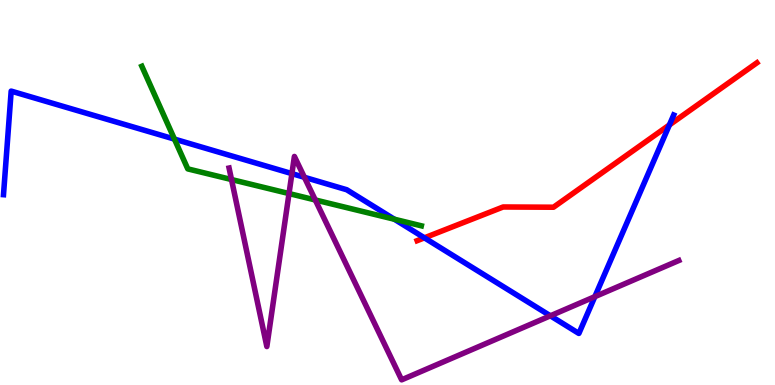[{'lines': ['blue', 'red'], 'intersections': [{'x': 5.48, 'y': 3.82}, {'x': 8.64, 'y': 6.75}]}, {'lines': ['green', 'red'], 'intersections': []}, {'lines': ['purple', 'red'], 'intersections': []}, {'lines': ['blue', 'green'], 'intersections': [{'x': 2.25, 'y': 6.39}, {'x': 5.09, 'y': 4.31}]}, {'lines': ['blue', 'purple'], 'intersections': [{'x': 3.77, 'y': 5.49}, {'x': 3.93, 'y': 5.39}, {'x': 7.1, 'y': 1.8}, {'x': 7.68, 'y': 2.29}]}, {'lines': ['green', 'purple'], 'intersections': [{'x': 2.99, 'y': 5.34}, {'x': 3.73, 'y': 4.97}, {'x': 4.07, 'y': 4.81}]}]